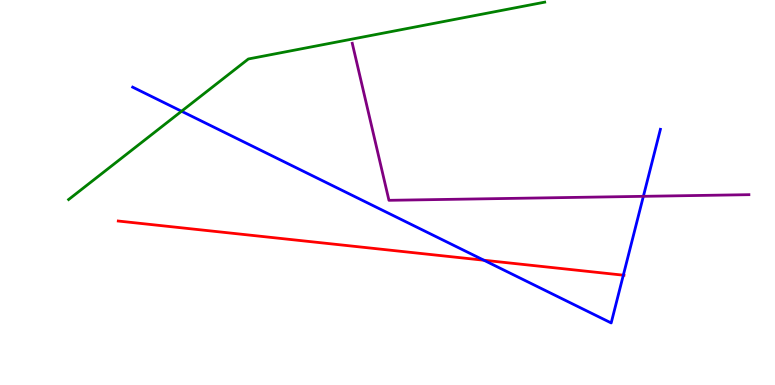[{'lines': ['blue', 'red'], 'intersections': [{'x': 6.24, 'y': 3.24}, {'x': 8.04, 'y': 2.85}]}, {'lines': ['green', 'red'], 'intersections': []}, {'lines': ['purple', 'red'], 'intersections': []}, {'lines': ['blue', 'green'], 'intersections': [{'x': 2.34, 'y': 7.11}]}, {'lines': ['blue', 'purple'], 'intersections': [{'x': 8.3, 'y': 4.9}]}, {'lines': ['green', 'purple'], 'intersections': []}]